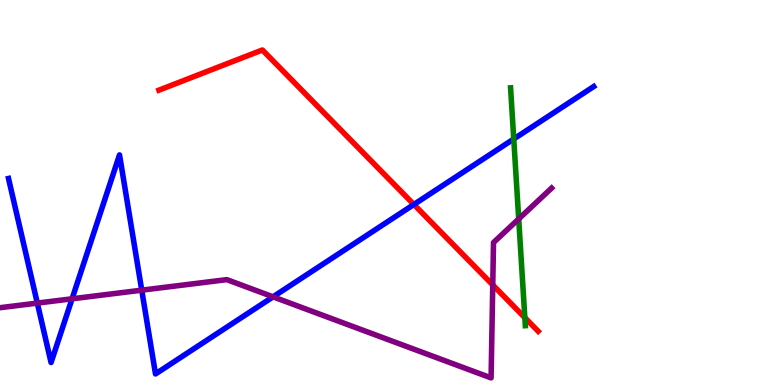[{'lines': ['blue', 'red'], 'intersections': [{'x': 5.34, 'y': 4.69}]}, {'lines': ['green', 'red'], 'intersections': [{'x': 6.77, 'y': 1.75}]}, {'lines': ['purple', 'red'], 'intersections': [{'x': 6.36, 'y': 2.6}]}, {'lines': ['blue', 'green'], 'intersections': [{'x': 6.63, 'y': 6.39}]}, {'lines': ['blue', 'purple'], 'intersections': [{'x': 0.482, 'y': 2.13}, {'x': 0.93, 'y': 2.24}, {'x': 1.83, 'y': 2.46}, {'x': 3.52, 'y': 2.29}]}, {'lines': ['green', 'purple'], 'intersections': [{'x': 6.69, 'y': 4.31}]}]